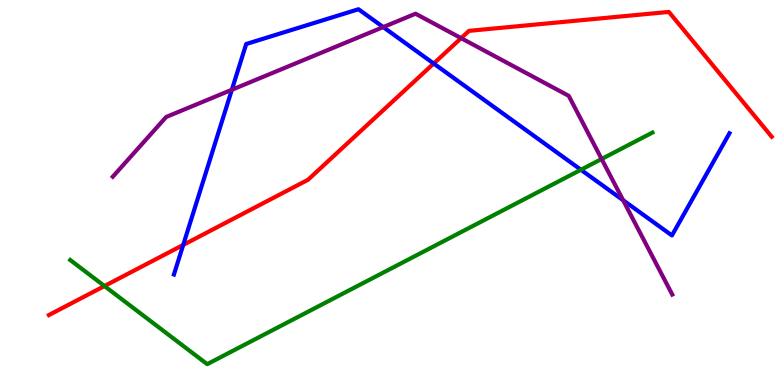[{'lines': ['blue', 'red'], 'intersections': [{'x': 2.36, 'y': 3.64}, {'x': 5.6, 'y': 8.35}]}, {'lines': ['green', 'red'], 'intersections': [{'x': 1.35, 'y': 2.57}]}, {'lines': ['purple', 'red'], 'intersections': [{'x': 5.95, 'y': 9.01}]}, {'lines': ['blue', 'green'], 'intersections': [{'x': 7.5, 'y': 5.59}]}, {'lines': ['blue', 'purple'], 'intersections': [{'x': 2.99, 'y': 7.67}, {'x': 4.94, 'y': 9.3}, {'x': 8.04, 'y': 4.8}]}, {'lines': ['green', 'purple'], 'intersections': [{'x': 7.76, 'y': 5.87}]}]